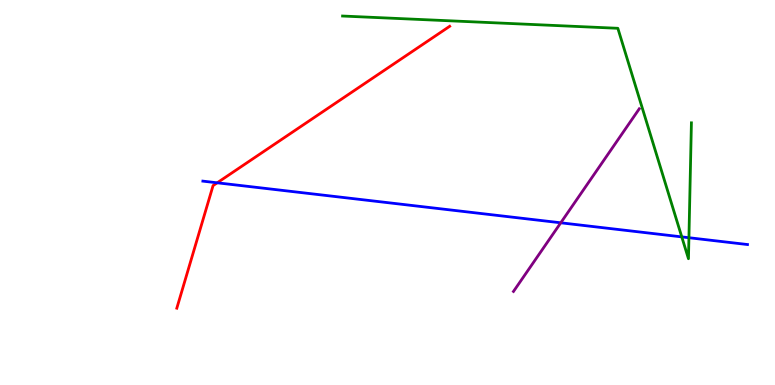[{'lines': ['blue', 'red'], 'intersections': [{'x': 2.8, 'y': 5.25}]}, {'lines': ['green', 'red'], 'intersections': []}, {'lines': ['purple', 'red'], 'intersections': []}, {'lines': ['blue', 'green'], 'intersections': [{'x': 8.8, 'y': 3.85}, {'x': 8.89, 'y': 3.83}]}, {'lines': ['blue', 'purple'], 'intersections': [{'x': 7.24, 'y': 4.21}]}, {'lines': ['green', 'purple'], 'intersections': []}]